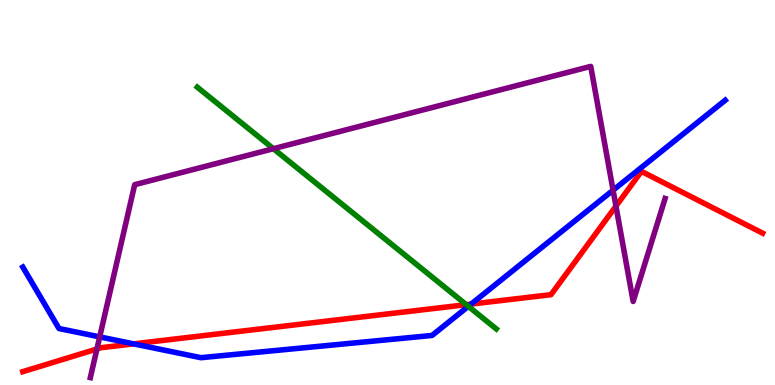[{'lines': ['blue', 'red'], 'intersections': [{'x': 1.72, 'y': 1.07}, {'x': 6.08, 'y': 2.1}]}, {'lines': ['green', 'red'], 'intersections': [{'x': 6.02, 'y': 2.09}]}, {'lines': ['purple', 'red'], 'intersections': [{'x': 1.25, 'y': 0.935}, {'x': 7.95, 'y': 4.65}]}, {'lines': ['blue', 'green'], 'intersections': [{'x': 6.04, 'y': 2.04}]}, {'lines': ['blue', 'purple'], 'intersections': [{'x': 1.29, 'y': 1.25}, {'x': 7.91, 'y': 5.06}]}, {'lines': ['green', 'purple'], 'intersections': [{'x': 3.53, 'y': 6.14}]}]